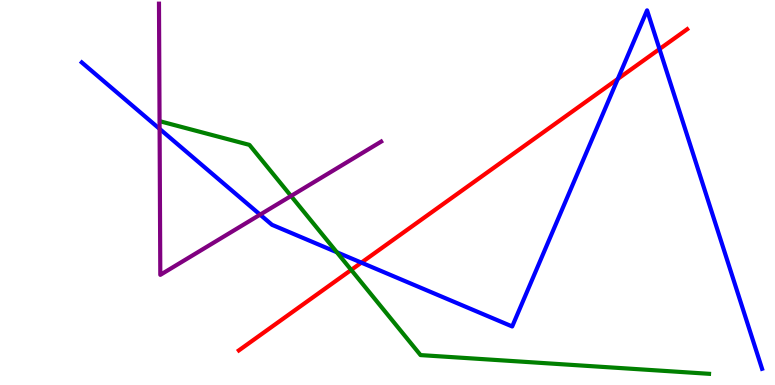[{'lines': ['blue', 'red'], 'intersections': [{'x': 4.66, 'y': 3.18}, {'x': 7.97, 'y': 7.95}, {'x': 8.51, 'y': 8.73}]}, {'lines': ['green', 'red'], 'intersections': [{'x': 4.53, 'y': 2.99}]}, {'lines': ['purple', 'red'], 'intersections': []}, {'lines': ['blue', 'green'], 'intersections': [{'x': 4.35, 'y': 3.45}]}, {'lines': ['blue', 'purple'], 'intersections': [{'x': 2.06, 'y': 6.65}, {'x': 3.36, 'y': 4.42}]}, {'lines': ['green', 'purple'], 'intersections': [{'x': 3.76, 'y': 4.91}]}]